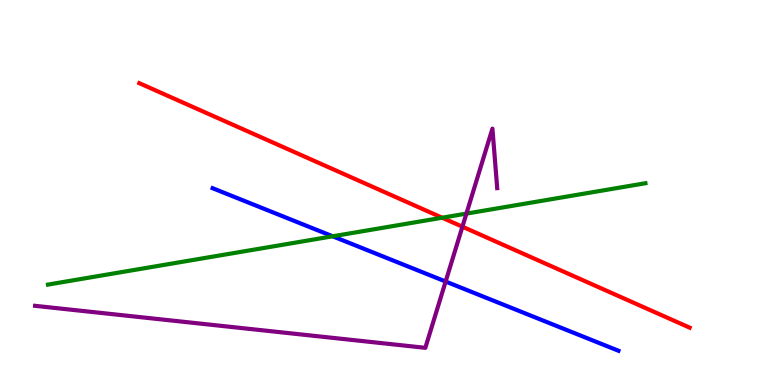[{'lines': ['blue', 'red'], 'intersections': []}, {'lines': ['green', 'red'], 'intersections': [{'x': 5.71, 'y': 4.34}]}, {'lines': ['purple', 'red'], 'intersections': [{'x': 5.97, 'y': 4.11}]}, {'lines': ['blue', 'green'], 'intersections': [{'x': 4.29, 'y': 3.86}]}, {'lines': ['blue', 'purple'], 'intersections': [{'x': 5.75, 'y': 2.69}]}, {'lines': ['green', 'purple'], 'intersections': [{'x': 6.02, 'y': 4.45}]}]